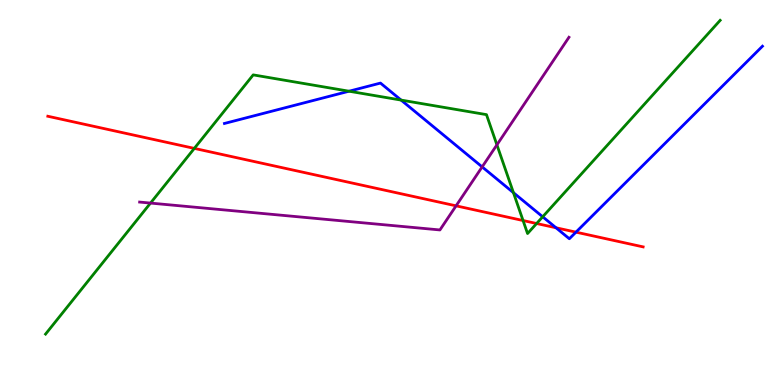[{'lines': ['blue', 'red'], 'intersections': [{'x': 7.17, 'y': 4.08}, {'x': 7.43, 'y': 3.97}]}, {'lines': ['green', 'red'], 'intersections': [{'x': 2.51, 'y': 6.15}, {'x': 6.75, 'y': 4.27}, {'x': 6.92, 'y': 4.19}]}, {'lines': ['purple', 'red'], 'intersections': [{'x': 5.88, 'y': 4.65}]}, {'lines': ['blue', 'green'], 'intersections': [{'x': 4.5, 'y': 7.63}, {'x': 5.18, 'y': 7.4}, {'x': 6.62, 'y': 5.0}, {'x': 7.0, 'y': 4.37}]}, {'lines': ['blue', 'purple'], 'intersections': [{'x': 6.22, 'y': 5.67}]}, {'lines': ['green', 'purple'], 'intersections': [{'x': 1.94, 'y': 4.73}, {'x': 6.41, 'y': 6.24}]}]